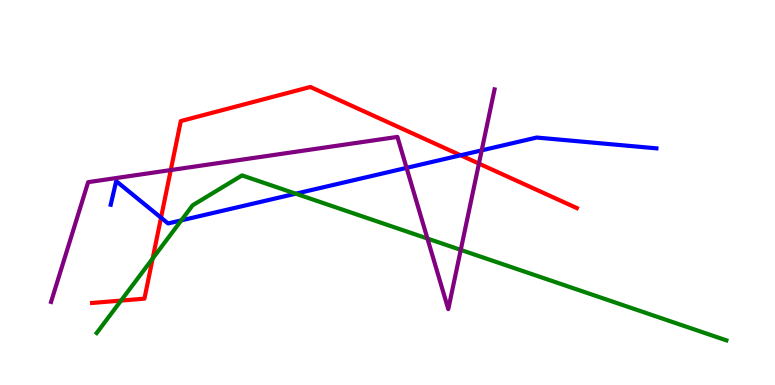[{'lines': ['blue', 'red'], 'intersections': [{'x': 2.08, 'y': 4.35}, {'x': 5.94, 'y': 5.97}]}, {'lines': ['green', 'red'], 'intersections': [{'x': 1.56, 'y': 2.19}, {'x': 1.97, 'y': 3.29}]}, {'lines': ['purple', 'red'], 'intersections': [{'x': 2.2, 'y': 5.58}, {'x': 6.18, 'y': 5.75}]}, {'lines': ['blue', 'green'], 'intersections': [{'x': 2.34, 'y': 4.28}, {'x': 3.82, 'y': 4.97}]}, {'lines': ['blue', 'purple'], 'intersections': [{'x': 5.25, 'y': 5.64}, {'x': 6.22, 'y': 6.09}]}, {'lines': ['green', 'purple'], 'intersections': [{'x': 5.52, 'y': 3.8}, {'x': 5.95, 'y': 3.51}]}]